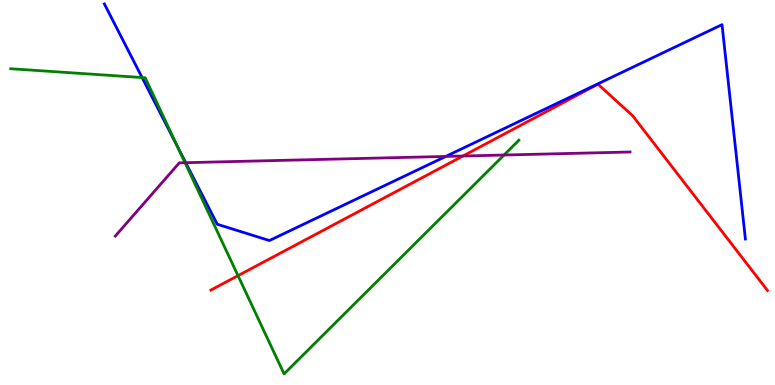[{'lines': ['blue', 'red'], 'intersections': []}, {'lines': ['green', 'red'], 'intersections': [{'x': 3.07, 'y': 2.84}]}, {'lines': ['purple', 'red'], 'intersections': [{'x': 5.97, 'y': 5.95}]}, {'lines': ['blue', 'green'], 'intersections': [{'x': 1.83, 'y': 7.99}, {'x': 2.29, 'y': 6.19}]}, {'lines': ['blue', 'purple'], 'intersections': [{'x': 2.4, 'y': 5.77}, {'x': 5.75, 'y': 5.94}]}, {'lines': ['green', 'purple'], 'intersections': [{'x': 2.39, 'y': 5.77}, {'x': 6.5, 'y': 5.97}]}]